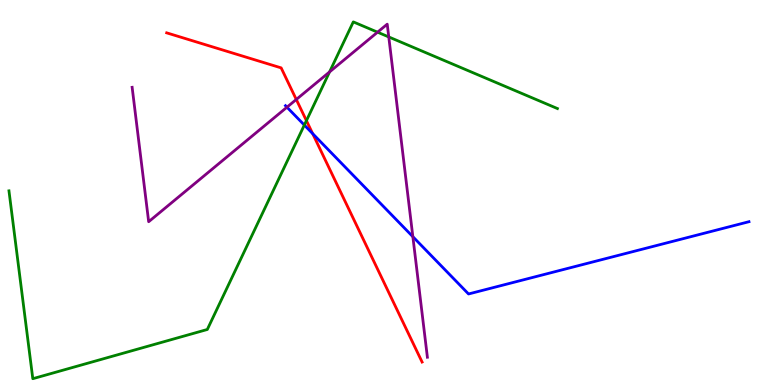[{'lines': ['blue', 'red'], 'intersections': [{'x': 4.03, 'y': 6.53}]}, {'lines': ['green', 'red'], 'intersections': [{'x': 3.95, 'y': 6.87}]}, {'lines': ['purple', 'red'], 'intersections': [{'x': 3.82, 'y': 7.42}]}, {'lines': ['blue', 'green'], 'intersections': [{'x': 3.93, 'y': 6.75}]}, {'lines': ['blue', 'purple'], 'intersections': [{'x': 3.7, 'y': 7.22}, {'x': 5.33, 'y': 3.85}]}, {'lines': ['green', 'purple'], 'intersections': [{'x': 4.25, 'y': 8.13}, {'x': 4.87, 'y': 9.16}, {'x': 5.02, 'y': 9.04}]}]